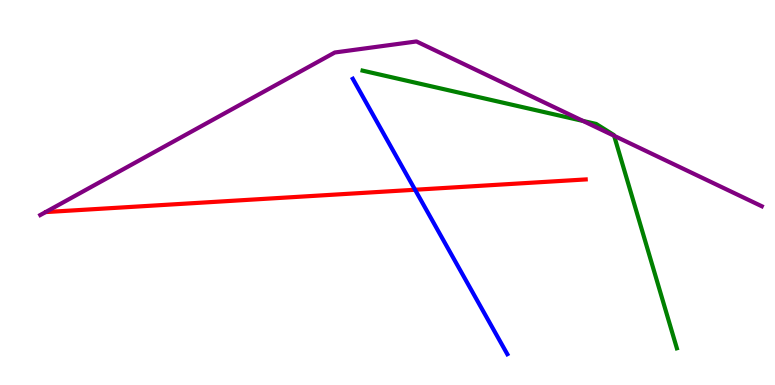[{'lines': ['blue', 'red'], 'intersections': [{'x': 5.36, 'y': 5.07}]}, {'lines': ['green', 'red'], 'intersections': []}, {'lines': ['purple', 'red'], 'intersections': []}, {'lines': ['blue', 'green'], 'intersections': []}, {'lines': ['blue', 'purple'], 'intersections': []}, {'lines': ['green', 'purple'], 'intersections': [{'x': 7.52, 'y': 6.86}, {'x': 7.92, 'y': 6.47}]}]